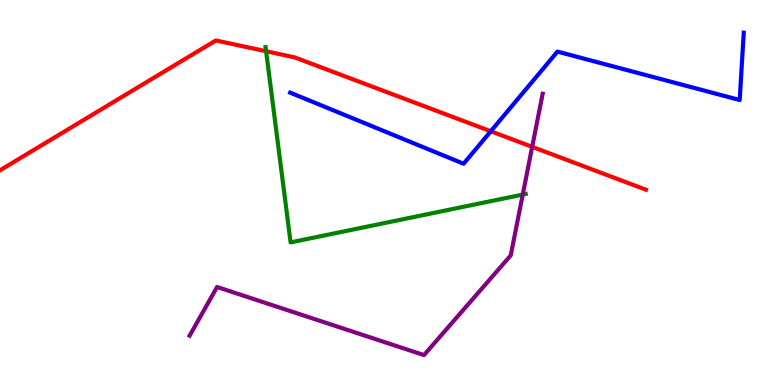[{'lines': ['blue', 'red'], 'intersections': [{'x': 6.33, 'y': 6.59}]}, {'lines': ['green', 'red'], 'intersections': [{'x': 3.43, 'y': 8.67}]}, {'lines': ['purple', 'red'], 'intersections': [{'x': 6.87, 'y': 6.19}]}, {'lines': ['blue', 'green'], 'intersections': []}, {'lines': ['blue', 'purple'], 'intersections': []}, {'lines': ['green', 'purple'], 'intersections': [{'x': 6.75, 'y': 4.95}]}]